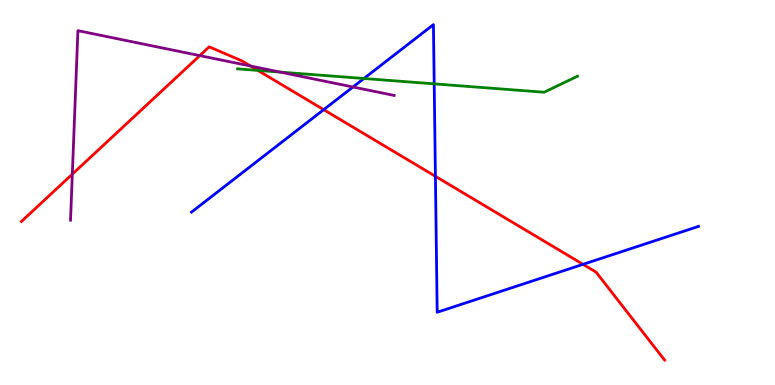[{'lines': ['blue', 'red'], 'intersections': [{'x': 4.18, 'y': 7.15}, {'x': 5.62, 'y': 5.42}, {'x': 7.52, 'y': 3.13}]}, {'lines': ['green', 'red'], 'intersections': [{'x': 3.33, 'y': 8.17}]}, {'lines': ['purple', 'red'], 'intersections': [{'x': 0.933, 'y': 5.48}, {'x': 2.58, 'y': 8.56}, {'x': 3.23, 'y': 8.29}]}, {'lines': ['blue', 'green'], 'intersections': [{'x': 4.7, 'y': 7.96}, {'x': 5.6, 'y': 7.82}]}, {'lines': ['blue', 'purple'], 'intersections': [{'x': 4.55, 'y': 7.74}]}, {'lines': ['green', 'purple'], 'intersections': [{'x': 3.62, 'y': 8.13}]}]